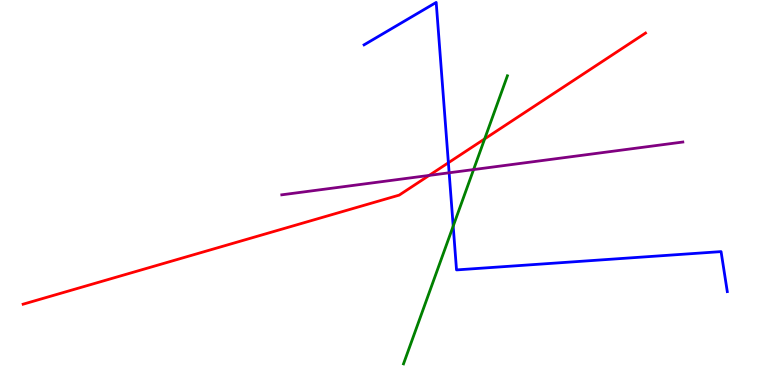[{'lines': ['blue', 'red'], 'intersections': [{'x': 5.79, 'y': 5.77}]}, {'lines': ['green', 'red'], 'intersections': [{'x': 6.25, 'y': 6.39}]}, {'lines': ['purple', 'red'], 'intersections': [{'x': 5.54, 'y': 5.44}]}, {'lines': ['blue', 'green'], 'intersections': [{'x': 5.85, 'y': 4.13}]}, {'lines': ['blue', 'purple'], 'intersections': [{'x': 5.8, 'y': 5.51}]}, {'lines': ['green', 'purple'], 'intersections': [{'x': 6.11, 'y': 5.6}]}]